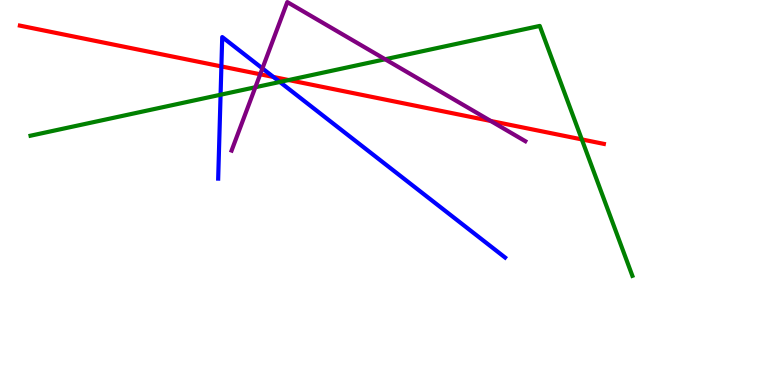[{'lines': ['blue', 'red'], 'intersections': [{'x': 2.86, 'y': 8.27}, {'x': 3.53, 'y': 8.0}]}, {'lines': ['green', 'red'], 'intersections': [{'x': 3.72, 'y': 7.92}, {'x': 7.51, 'y': 6.38}]}, {'lines': ['purple', 'red'], 'intersections': [{'x': 3.36, 'y': 8.07}, {'x': 6.33, 'y': 6.86}]}, {'lines': ['blue', 'green'], 'intersections': [{'x': 2.85, 'y': 7.54}, {'x': 3.61, 'y': 7.87}]}, {'lines': ['blue', 'purple'], 'intersections': [{'x': 3.39, 'y': 8.22}]}, {'lines': ['green', 'purple'], 'intersections': [{'x': 3.29, 'y': 7.73}, {'x': 4.97, 'y': 8.46}]}]